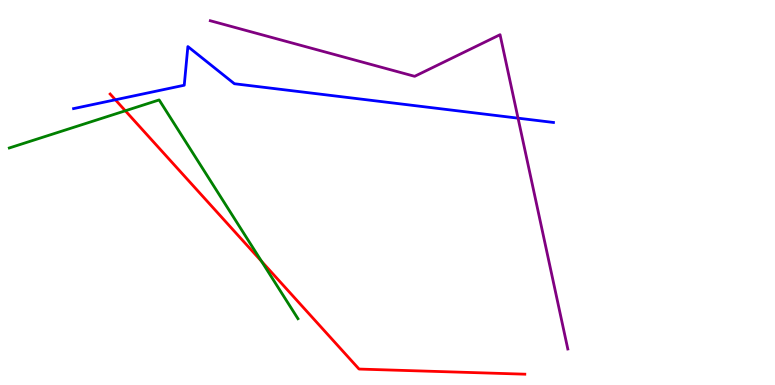[{'lines': ['blue', 'red'], 'intersections': [{'x': 1.49, 'y': 7.41}]}, {'lines': ['green', 'red'], 'intersections': [{'x': 1.62, 'y': 7.12}, {'x': 3.38, 'y': 3.21}]}, {'lines': ['purple', 'red'], 'intersections': []}, {'lines': ['blue', 'green'], 'intersections': []}, {'lines': ['blue', 'purple'], 'intersections': [{'x': 6.68, 'y': 6.93}]}, {'lines': ['green', 'purple'], 'intersections': []}]